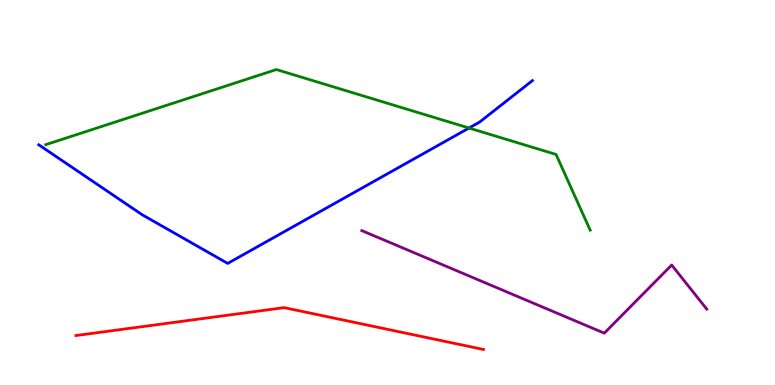[{'lines': ['blue', 'red'], 'intersections': []}, {'lines': ['green', 'red'], 'intersections': []}, {'lines': ['purple', 'red'], 'intersections': []}, {'lines': ['blue', 'green'], 'intersections': [{'x': 6.05, 'y': 6.67}]}, {'lines': ['blue', 'purple'], 'intersections': []}, {'lines': ['green', 'purple'], 'intersections': []}]